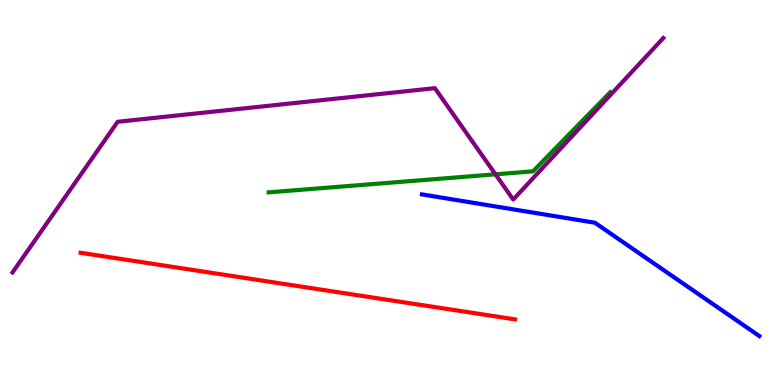[{'lines': ['blue', 'red'], 'intersections': []}, {'lines': ['green', 'red'], 'intersections': []}, {'lines': ['purple', 'red'], 'intersections': []}, {'lines': ['blue', 'green'], 'intersections': []}, {'lines': ['blue', 'purple'], 'intersections': []}, {'lines': ['green', 'purple'], 'intersections': [{'x': 6.39, 'y': 5.47}]}]